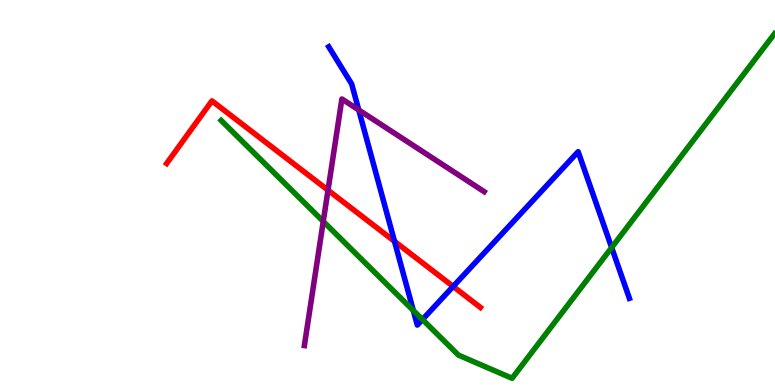[{'lines': ['blue', 'red'], 'intersections': [{'x': 5.09, 'y': 3.73}, {'x': 5.85, 'y': 2.56}]}, {'lines': ['green', 'red'], 'intersections': []}, {'lines': ['purple', 'red'], 'intersections': [{'x': 4.23, 'y': 5.06}]}, {'lines': ['blue', 'green'], 'intersections': [{'x': 5.33, 'y': 1.94}, {'x': 5.45, 'y': 1.7}, {'x': 7.89, 'y': 3.57}]}, {'lines': ['blue', 'purple'], 'intersections': [{'x': 4.63, 'y': 7.14}]}, {'lines': ['green', 'purple'], 'intersections': [{'x': 4.17, 'y': 4.25}]}]